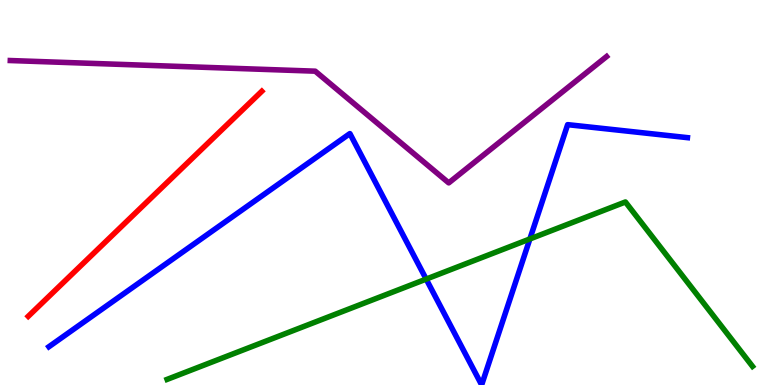[{'lines': ['blue', 'red'], 'intersections': []}, {'lines': ['green', 'red'], 'intersections': []}, {'lines': ['purple', 'red'], 'intersections': []}, {'lines': ['blue', 'green'], 'intersections': [{'x': 5.5, 'y': 2.75}, {'x': 6.84, 'y': 3.79}]}, {'lines': ['blue', 'purple'], 'intersections': []}, {'lines': ['green', 'purple'], 'intersections': []}]